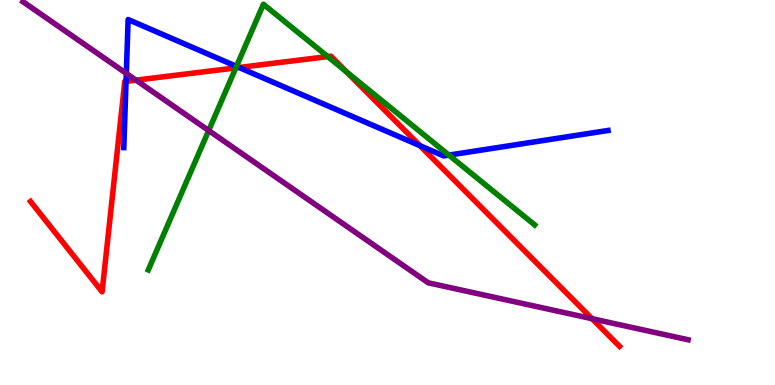[{'lines': ['blue', 'red'], 'intersections': [{'x': 1.63, 'y': 7.89}, {'x': 3.08, 'y': 8.25}, {'x': 5.42, 'y': 6.22}]}, {'lines': ['green', 'red'], 'intersections': [{'x': 3.04, 'y': 8.24}, {'x': 4.23, 'y': 8.53}, {'x': 4.47, 'y': 8.13}]}, {'lines': ['purple', 'red'], 'intersections': [{'x': 1.76, 'y': 7.92}, {'x': 7.64, 'y': 1.72}]}, {'lines': ['blue', 'green'], 'intersections': [{'x': 3.05, 'y': 8.28}, {'x': 5.79, 'y': 5.97}]}, {'lines': ['blue', 'purple'], 'intersections': [{'x': 1.63, 'y': 8.09}]}, {'lines': ['green', 'purple'], 'intersections': [{'x': 2.69, 'y': 6.61}]}]